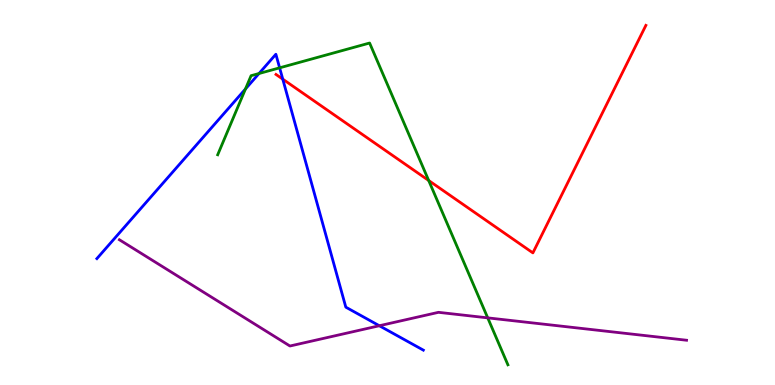[{'lines': ['blue', 'red'], 'intersections': [{'x': 3.65, 'y': 7.94}]}, {'lines': ['green', 'red'], 'intersections': [{'x': 5.53, 'y': 5.31}]}, {'lines': ['purple', 'red'], 'intersections': []}, {'lines': ['blue', 'green'], 'intersections': [{'x': 3.17, 'y': 7.69}, {'x': 3.34, 'y': 8.09}, {'x': 3.61, 'y': 8.24}]}, {'lines': ['blue', 'purple'], 'intersections': [{'x': 4.89, 'y': 1.54}]}, {'lines': ['green', 'purple'], 'intersections': [{'x': 6.29, 'y': 1.74}]}]